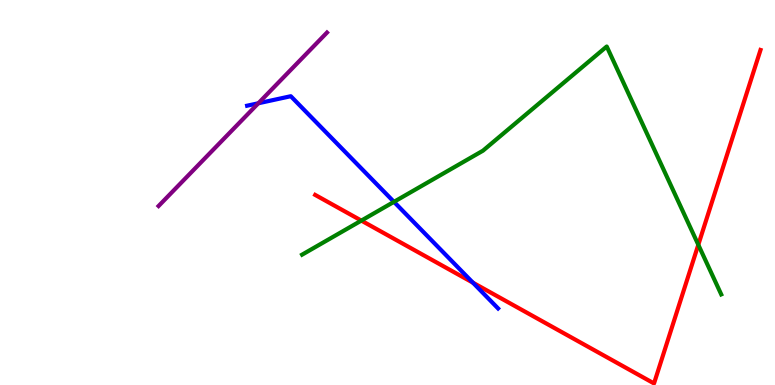[{'lines': ['blue', 'red'], 'intersections': [{'x': 6.1, 'y': 2.66}]}, {'lines': ['green', 'red'], 'intersections': [{'x': 4.66, 'y': 4.27}, {'x': 9.01, 'y': 3.64}]}, {'lines': ['purple', 'red'], 'intersections': []}, {'lines': ['blue', 'green'], 'intersections': [{'x': 5.08, 'y': 4.76}]}, {'lines': ['blue', 'purple'], 'intersections': [{'x': 3.33, 'y': 7.32}]}, {'lines': ['green', 'purple'], 'intersections': []}]